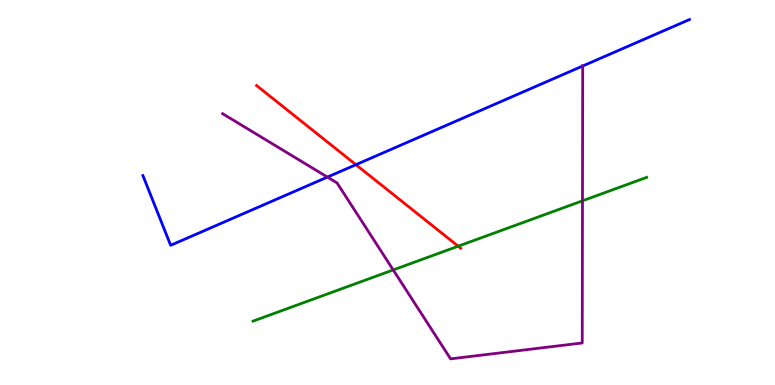[{'lines': ['blue', 'red'], 'intersections': [{'x': 4.59, 'y': 5.72}]}, {'lines': ['green', 'red'], 'intersections': [{'x': 5.91, 'y': 3.61}]}, {'lines': ['purple', 'red'], 'intersections': []}, {'lines': ['blue', 'green'], 'intersections': []}, {'lines': ['blue', 'purple'], 'intersections': [{'x': 4.22, 'y': 5.4}, {'x': 7.52, 'y': 8.29}]}, {'lines': ['green', 'purple'], 'intersections': [{'x': 5.07, 'y': 2.99}, {'x': 7.52, 'y': 4.78}]}]